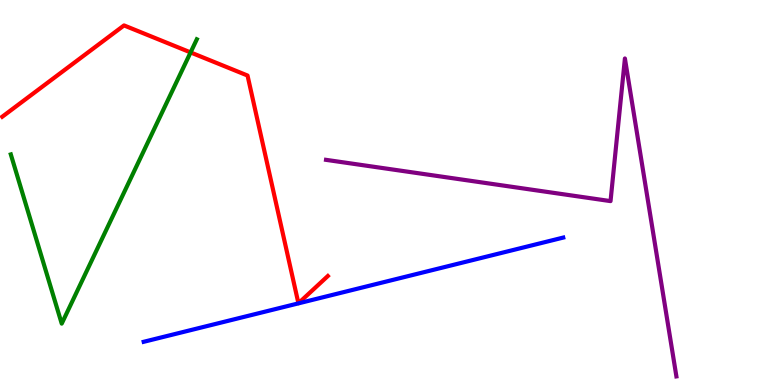[{'lines': ['blue', 'red'], 'intersections': []}, {'lines': ['green', 'red'], 'intersections': [{'x': 2.46, 'y': 8.64}]}, {'lines': ['purple', 'red'], 'intersections': []}, {'lines': ['blue', 'green'], 'intersections': []}, {'lines': ['blue', 'purple'], 'intersections': []}, {'lines': ['green', 'purple'], 'intersections': []}]